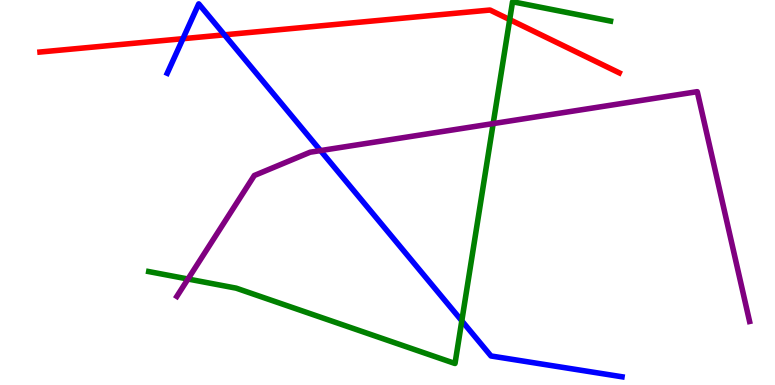[{'lines': ['blue', 'red'], 'intersections': [{'x': 2.36, 'y': 8.99}, {'x': 2.9, 'y': 9.1}]}, {'lines': ['green', 'red'], 'intersections': [{'x': 6.58, 'y': 9.49}]}, {'lines': ['purple', 'red'], 'intersections': []}, {'lines': ['blue', 'green'], 'intersections': [{'x': 5.96, 'y': 1.67}]}, {'lines': ['blue', 'purple'], 'intersections': [{'x': 4.14, 'y': 6.09}]}, {'lines': ['green', 'purple'], 'intersections': [{'x': 2.43, 'y': 2.75}, {'x': 6.36, 'y': 6.79}]}]